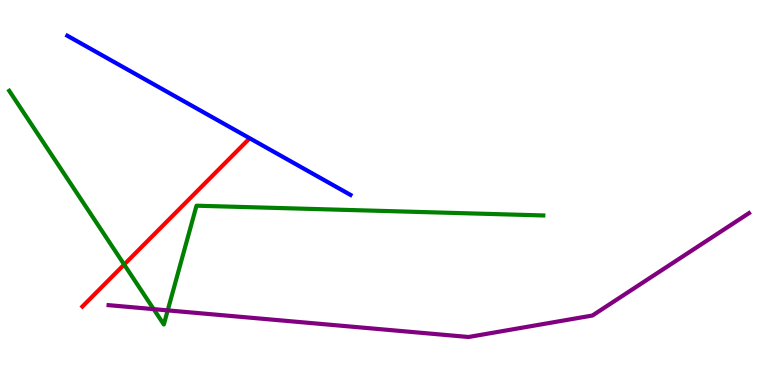[{'lines': ['blue', 'red'], 'intersections': []}, {'lines': ['green', 'red'], 'intersections': [{'x': 1.6, 'y': 3.13}]}, {'lines': ['purple', 'red'], 'intersections': []}, {'lines': ['blue', 'green'], 'intersections': []}, {'lines': ['blue', 'purple'], 'intersections': []}, {'lines': ['green', 'purple'], 'intersections': [{'x': 1.98, 'y': 1.97}, {'x': 2.16, 'y': 1.94}]}]